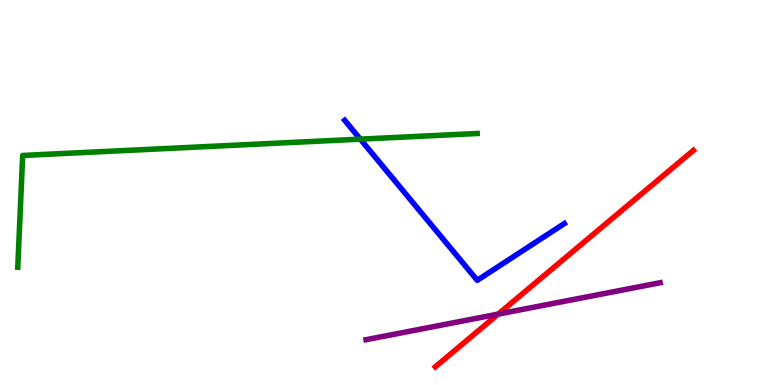[{'lines': ['blue', 'red'], 'intersections': []}, {'lines': ['green', 'red'], 'intersections': []}, {'lines': ['purple', 'red'], 'intersections': [{'x': 6.43, 'y': 1.84}]}, {'lines': ['blue', 'green'], 'intersections': [{'x': 4.65, 'y': 6.39}]}, {'lines': ['blue', 'purple'], 'intersections': []}, {'lines': ['green', 'purple'], 'intersections': []}]